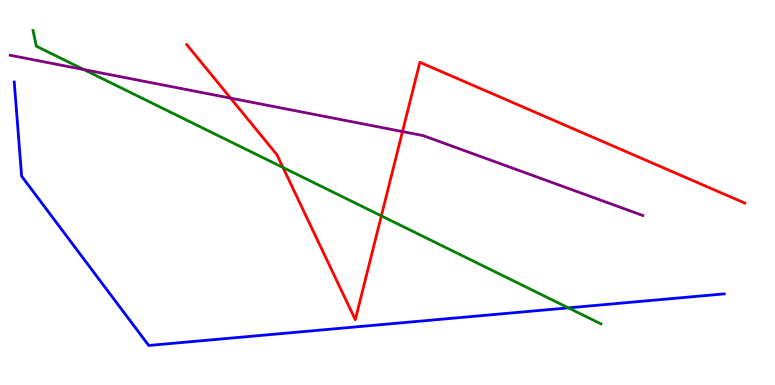[{'lines': ['blue', 'red'], 'intersections': []}, {'lines': ['green', 'red'], 'intersections': [{'x': 3.65, 'y': 5.65}, {'x': 4.92, 'y': 4.39}]}, {'lines': ['purple', 'red'], 'intersections': [{'x': 2.98, 'y': 7.45}, {'x': 5.19, 'y': 6.58}]}, {'lines': ['blue', 'green'], 'intersections': [{'x': 7.33, 'y': 2.0}]}, {'lines': ['blue', 'purple'], 'intersections': []}, {'lines': ['green', 'purple'], 'intersections': [{'x': 1.08, 'y': 8.19}]}]